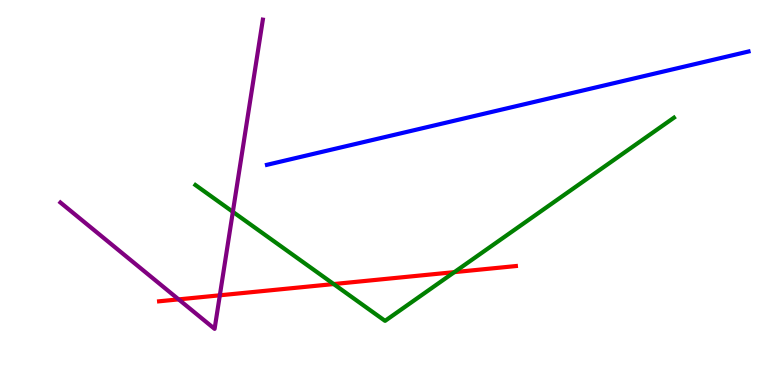[{'lines': ['blue', 'red'], 'intersections': []}, {'lines': ['green', 'red'], 'intersections': [{'x': 4.31, 'y': 2.62}, {'x': 5.86, 'y': 2.93}]}, {'lines': ['purple', 'red'], 'intersections': [{'x': 2.3, 'y': 2.22}, {'x': 2.84, 'y': 2.33}]}, {'lines': ['blue', 'green'], 'intersections': []}, {'lines': ['blue', 'purple'], 'intersections': []}, {'lines': ['green', 'purple'], 'intersections': [{'x': 3.0, 'y': 4.5}]}]